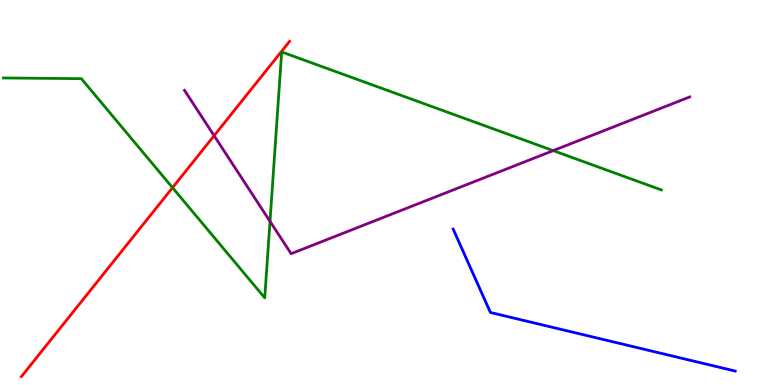[{'lines': ['blue', 'red'], 'intersections': []}, {'lines': ['green', 'red'], 'intersections': [{'x': 2.23, 'y': 5.13}]}, {'lines': ['purple', 'red'], 'intersections': [{'x': 2.76, 'y': 6.48}]}, {'lines': ['blue', 'green'], 'intersections': []}, {'lines': ['blue', 'purple'], 'intersections': []}, {'lines': ['green', 'purple'], 'intersections': [{'x': 3.48, 'y': 4.25}, {'x': 7.14, 'y': 6.09}]}]